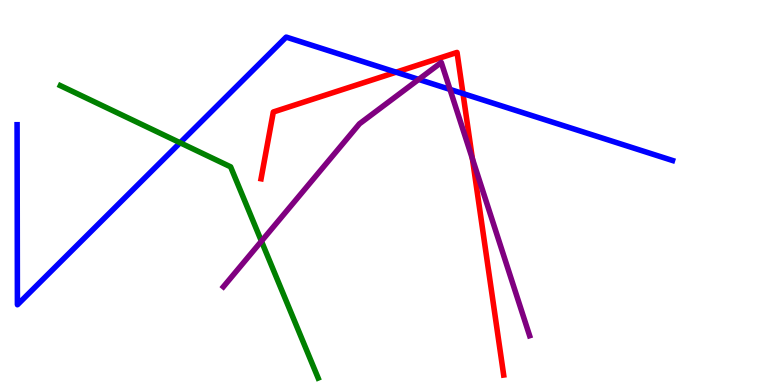[{'lines': ['blue', 'red'], 'intersections': [{'x': 5.11, 'y': 8.13}, {'x': 5.97, 'y': 7.57}]}, {'lines': ['green', 'red'], 'intersections': []}, {'lines': ['purple', 'red'], 'intersections': [{'x': 6.1, 'y': 5.88}]}, {'lines': ['blue', 'green'], 'intersections': [{'x': 2.32, 'y': 6.29}]}, {'lines': ['blue', 'purple'], 'intersections': [{'x': 5.4, 'y': 7.94}, {'x': 5.81, 'y': 7.68}]}, {'lines': ['green', 'purple'], 'intersections': [{'x': 3.37, 'y': 3.74}]}]